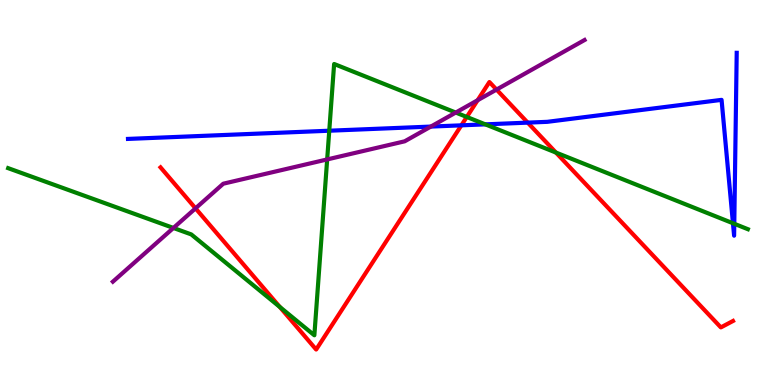[{'lines': ['blue', 'red'], 'intersections': [{'x': 5.95, 'y': 6.74}, {'x': 6.81, 'y': 6.81}]}, {'lines': ['green', 'red'], 'intersections': [{'x': 3.61, 'y': 2.03}, {'x': 6.02, 'y': 6.96}, {'x': 7.17, 'y': 6.04}]}, {'lines': ['purple', 'red'], 'intersections': [{'x': 2.52, 'y': 4.59}, {'x': 6.16, 'y': 7.4}, {'x': 6.41, 'y': 7.67}]}, {'lines': ['blue', 'green'], 'intersections': [{'x': 4.25, 'y': 6.6}, {'x': 6.26, 'y': 6.77}, {'x': 9.46, 'y': 4.2}, {'x': 9.47, 'y': 4.19}]}, {'lines': ['blue', 'purple'], 'intersections': [{'x': 5.56, 'y': 6.71}]}, {'lines': ['green', 'purple'], 'intersections': [{'x': 2.24, 'y': 4.08}, {'x': 4.22, 'y': 5.86}, {'x': 5.88, 'y': 7.08}]}]